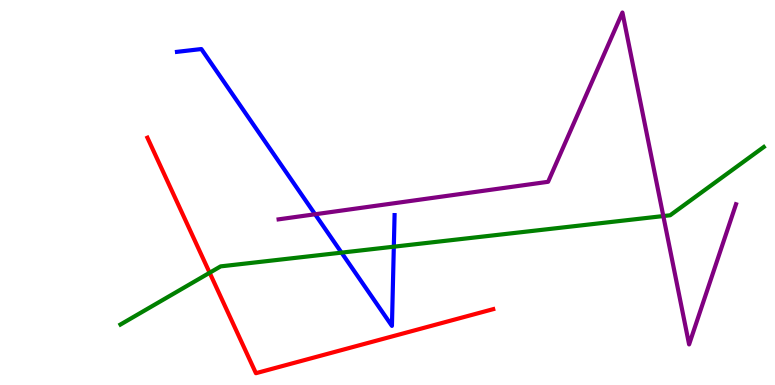[{'lines': ['blue', 'red'], 'intersections': []}, {'lines': ['green', 'red'], 'intersections': [{'x': 2.71, 'y': 2.92}]}, {'lines': ['purple', 'red'], 'intersections': []}, {'lines': ['blue', 'green'], 'intersections': [{'x': 4.41, 'y': 3.44}, {'x': 5.08, 'y': 3.59}]}, {'lines': ['blue', 'purple'], 'intersections': [{'x': 4.07, 'y': 4.43}]}, {'lines': ['green', 'purple'], 'intersections': [{'x': 8.56, 'y': 4.39}]}]